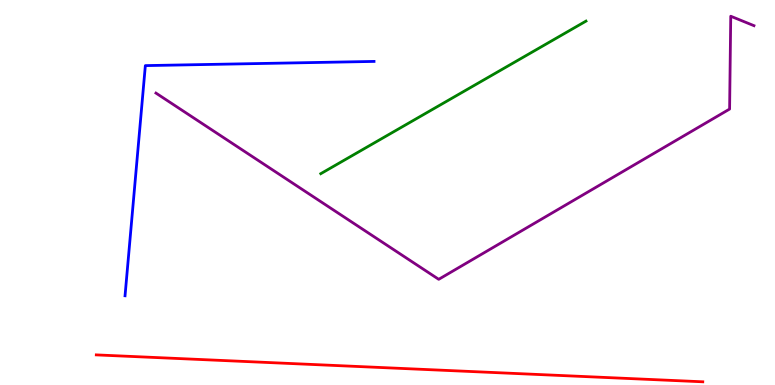[{'lines': ['blue', 'red'], 'intersections': []}, {'lines': ['green', 'red'], 'intersections': []}, {'lines': ['purple', 'red'], 'intersections': []}, {'lines': ['blue', 'green'], 'intersections': []}, {'lines': ['blue', 'purple'], 'intersections': []}, {'lines': ['green', 'purple'], 'intersections': []}]